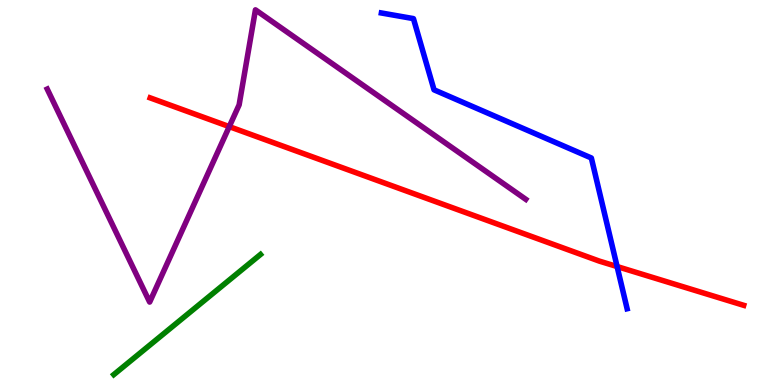[{'lines': ['blue', 'red'], 'intersections': [{'x': 7.96, 'y': 3.08}]}, {'lines': ['green', 'red'], 'intersections': []}, {'lines': ['purple', 'red'], 'intersections': [{'x': 2.96, 'y': 6.71}]}, {'lines': ['blue', 'green'], 'intersections': []}, {'lines': ['blue', 'purple'], 'intersections': []}, {'lines': ['green', 'purple'], 'intersections': []}]